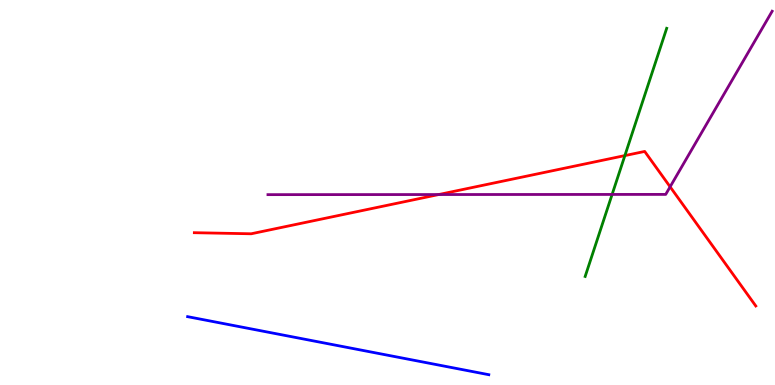[{'lines': ['blue', 'red'], 'intersections': []}, {'lines': ['green', 'red'], 'intersections': [{'x': 8.06, 'y': 5.96}]}, {'lines': ['purple', 'red'], 'intersections': [{'x': 5.66, 'y': 4.95}, {'x': 8.65, 'y': 5.15}]}, {'lines': ['blue', 'green'], 'intersections': []}, {'lines': ['blue', 'purple'], 'intersections': []}, {'lines': ['green', 'purple'], 'intersections': [{'x': 7.9, 'y': 4.95}]}]